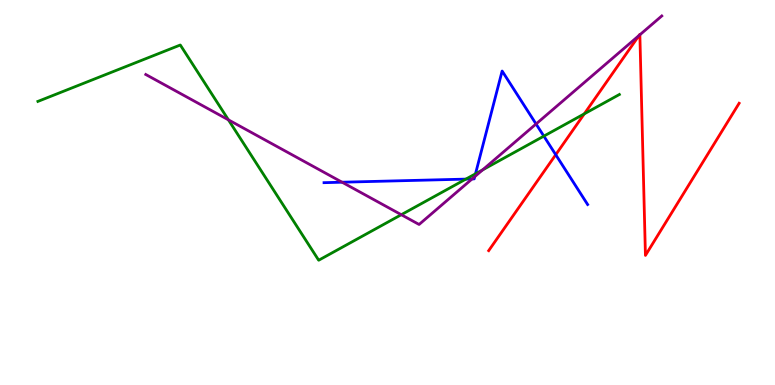[{'lines': ['blue', 'red'], 'intersections': [{'x': 7.17, 'y': 5.98}]}, {'lines': ['green', 'red'], 'intersections': [{'x': 7.54, 'y': 7.04}]}, {'lines': ['purple', 'red'], 'intersections': [{'x': 8.25, 'y': 9.08}, {'x': 8.26, 'y': 9.1}]}, {'lines': ['blue', 'green'], 'intersections': [{'x': 6.01, 'y': 5.35}, {'x': 6.14, 'y': 5.49}, {'x': 7.02, 'y': 6.46}]}, {'lines': ['blue', 'purple'], 'intersections': [{'x': 4.41, 'y': 5.27}, {'x': 6.09, 'y': 5.35}, {'x': 6.13, 'y': 5.41}, {'x': 6.92, 'y': 6.78}]}, {'lines': ['green', 'purple'], 'intersections': [{'x': 2.95, 'y': 6.89}, {'x': 5.18, 'y': 4.42}, {'x': 6.23, 'y': 5.59}]}]